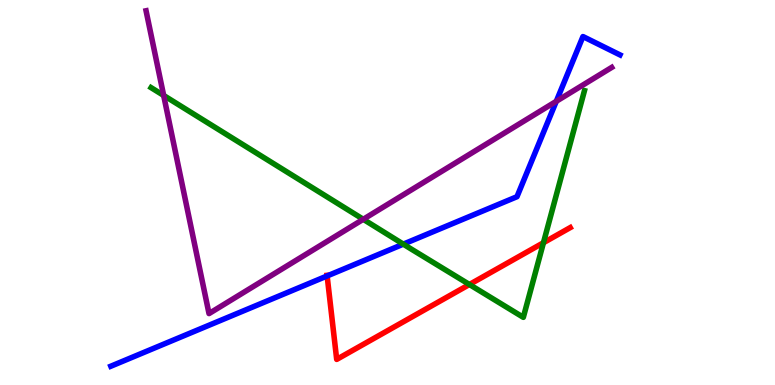[{'lines': ['blue', 'red'], 'intersections': [{'x': 4.22, 'y': 2.83}]}, {'lines': ['green', 'red'], 'intersections': [{'x': 6.06, 'y': 2.61}, {'x': 7.01, 'y': 3.7}]}, {'lines': ['purple', 'red'], 'intersections': []}, {'lines': ['blue', 'green'], 'intersections': [{'x': 5.2, 'y': 3.66}]}, {'lines': ['blue', 'purple'], 'intersections': [{'x': 7.18, 'y': 7.37}]}, {'lines': ['green', 'purple'], 'intersections': [{'x': 2.11, 'y': 7.52}, {'x': 4.69, 'y': 4.3}]}]